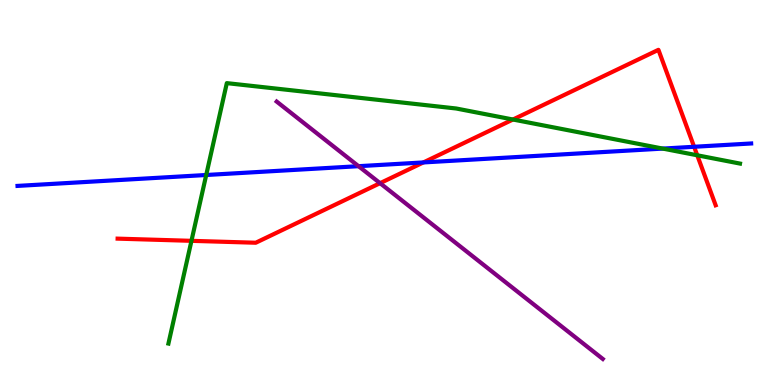[{'lines': ['blue', 'red'], 'intersections': [{'x': 5.46, 'y': 5.78}, {'x': 8.96, 'y': 6.19}]}, {'lines': ['green', 'red'], 'intersections': [{'x': 2.47, 'y': 3.74}, {'x': 6.62, 'y': 6.9}, {'x': 9.0, 'y': 5.97}]}, {'lines': ['purple', 'red'], 'intersections': [{'x': 4.9, 'y': 5.24}]}, {'lines': ['blue', 'green'], 'intersections': [{'x': 2.66, 'y': 5.45}, {'x': 8.55, 'y': 6.14}]}, {'lines': ['blue', 'purple'], 'intersections': [{'x': 4.63, 'y': 5.68}]}, {'lines': ['green', 'purple'], 'intersections': []}]